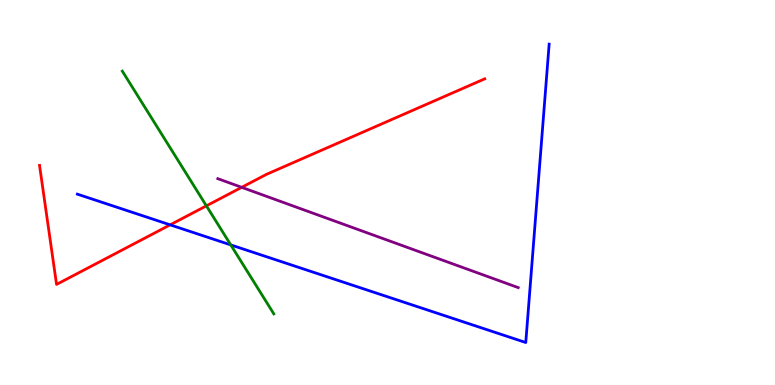[{'lines': ['blue', 'red'], 'intersections': [{'x': 2.2, 'y': 4.16}]}, {'lines': ['green', 'red'], 'intersections': [{'x': 2.66, 'y': 4.65}]}, {'lines': ['purple', 'red'], 'intersections': [{'x': 3.12, 'y': 5.13}]}, {'lines': ['blue', 'green'], 'intersections': [{'x': 2.98, 'y': 3.64}]}, {'lines': ['blue', 'purple'], 'intersections': []}, {'lines': ['green', 'purple'], 'intersections': []}]